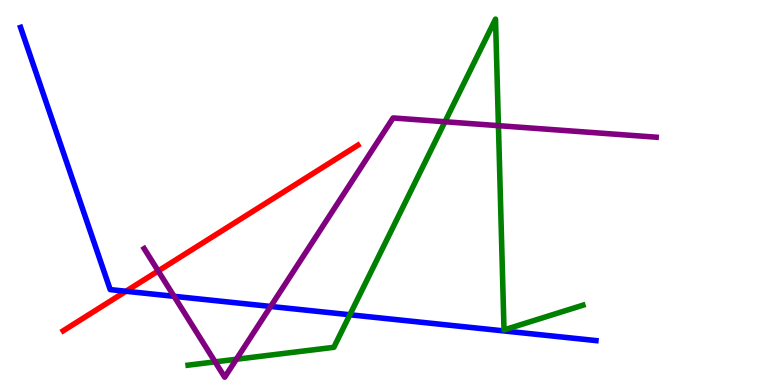[{'lines': ['blue', 'red'], 'intersections': [{'x': 1.63, 'y': 2.43}]}, {'lines': ['green', 'red'], 'intersections': []}, {'lines': ['purple', 'red'], 'intersections': [{'x': 2.04, 'y': 2.96}]}, {'lines': ['blue', 'green'], 'intersections': [{'x': 4.51, 'y': 1.82}]}, {'lines': ['blue', 'purple'], 'intersections': [{'x': 2.25, 'y': 2.3}, {'x': 3.49, 'y': 2.04}]}, {'lines': ['green', 'purple'], 'intersections': [{'x': 2.78, 'y': 0.601}, {'x': 3.05, 'y': 0.669}, {'x': 5.74, 'y': 6.84}, {'x': 6.43, 'y': 6.74}]}]